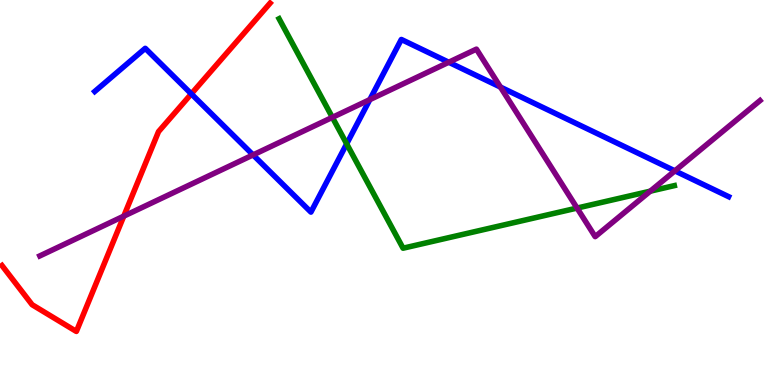[{'lines': ['blue', 'red'], 'intersections': [{'x': 2.47, 'y': 7.56}]}, {'lines': ['green', 'red'], 'intersections': []}, {'lines': ['purple', 'red'], 'intersections': [{'x': 1.6, 'y': 4.39}]}, {'lines': ['blue', 'green'], 'intersections': [{'x': 4.47, 'y': 6.26}]}, {'lines': ['blue', 'purple'], 'intersections': [{'x': 3.27, 'y': 5.98}, {'x': 4.77, 'y': 7.41}, {'x': 5.79, 'y': 8.38}, {'x': 6.46, 'y': 7.74}, {'x': 8.71, 'y': 5.56}]}, {'lines': ['green', 'purple'], 'intersections': [{'x': 4.29, 'y': 6.95}, {'x': 7.45, 'y': 4.6}, {'x': 8.39, 'y': 5.03}]}]